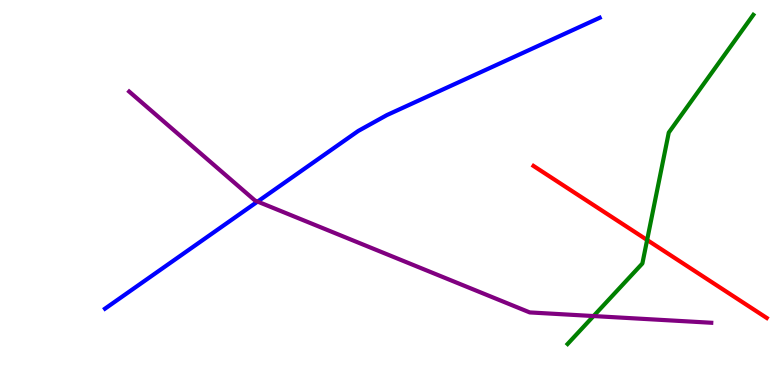[{'lines': ['blue', 'red'], 'intersections': []}, {'lines': ['green', 'red'], 'intersections': [{'x': 8.35, 'y': 3.77}]}, {'lines': ['purple', 'red'], 'intersections': []}, {'lines': ['blue', 'green'], 'intersections': []}, {'lines': ['blue', 'purple'], 'intersections': [{'x': 3.32, 'y': 4.76}]}, {'lines': ['green', 'purple'], 'intersections': [{'x': 7.66, 'y': 1.79}]}]